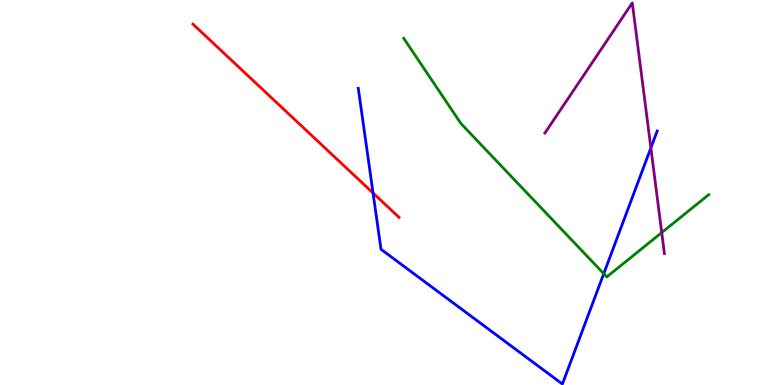[{'lines': ['blue', 'red'], 'intersections': [{'x': 4.81, 'y': 4.99}]}, {'lines': ['green', 'red'], 'intersections': []}, {'lines': ['purple', 'red'], 'intersections': []}, {'lines': ['blue', 'green'], 'intersections': [{'x': 7.79, 'y': 2.89}]}, {'lines': ['blue', 'purple'], 'intersections': [{'x': 8.4, 'y': 6.16}]}, {'lines': ['green', 'purple'], 'intersections': [{'x': 8.54, 'y': 3.96}]}]